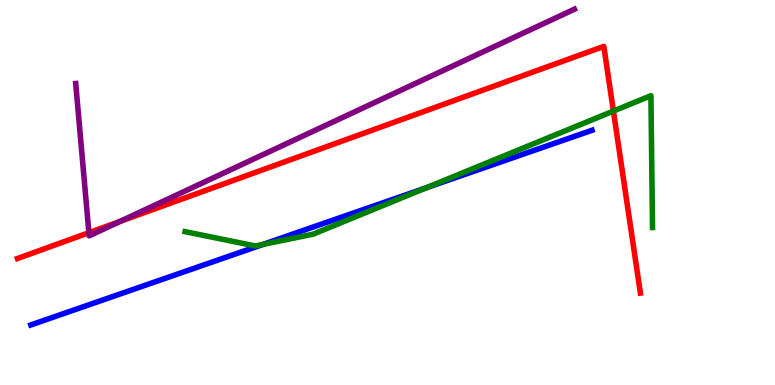[{'lines': ['blue', 'red'], 'intersections': []}, {'lines': ['green', 'red'], 'intersections': [{'x': 7.91, 'y': 7.12}]}, {'lines': ['purple', 'red'], 'intersections': [{'x': 1.15, 'y': 3.96}, {'x': 1.55, 'y': 4.25}]}, {'lines': ['blue', 'green'], 'intersections': [{'x': 3.39, 'y': 3.65}, {'x': 5.5, 'y': 5.12}]}, {'lines': ['blue', 'purple'], 'intersections': []}, {'lines': ['green', 'purple'], 'intersections': []}]